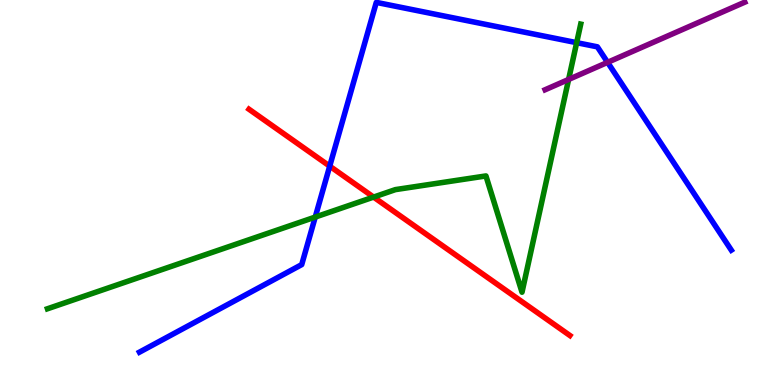[{'lines': ['blue', 'red'], 'intersections': [{'x': 4.25, 'y': 5.68}]}, {'lines': ['green', 'red'], 'intersections': [{'x': 4.82, 'y': 4.88}]}, {'lines': ['purple', 'red'], 'intersections': []}, {'lines': ['blue', 'green'], 'intersections': [{'x': 4.07, 'y': 4.36}, {'x': 7.44, 'y': 8.89}]}, {'lines': ['blue', 'purple'], 'intersections': [{'x': 7.84, 'y': 8.38}]}, {'lines': ['green', 'purple'], 'intersections': [{'x': 7.34, 'y': 7.94}]}]